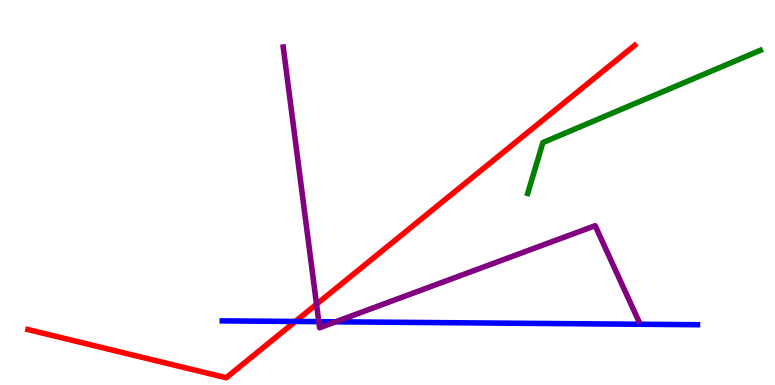[{'lines': ['blue', 'red'], 'intersections': [{'x': 3.81, 'y': 1.65}]}, {'lines': ['green', 'red'], 'intersections': []}, {'lines': ['purple', 'red'], 'intersections': [{'x': 4.08, 'y': 2.1}]}, {'lines': ['blue', 'green'], 'intersections': []}, {'lines': ['blue', 'purple'], 'intersections': [{'x': 4.11, 'y': 1.65}, {'x': 4.33, 'y': 1.64}]}, {'lines': ['green', 'purple'], 'intersections': []}]